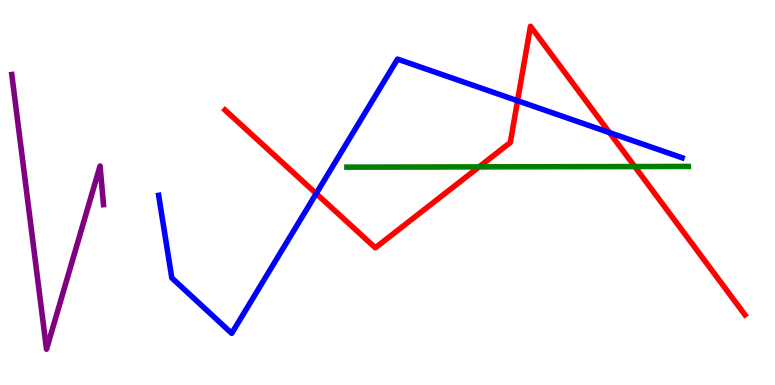[{'lines': ['blue', 'red'], 'intersections': [{'x': 4.08, 'y': 4.97}, {'x': 6.68, 'y': 7.38}, {'x': 7.86, 'y': 6.56}]}, {'lines': ['green', 'red'], 'intersections': [{'x': 6.18, 'y': 5.67}, {'x': 8.19, 'y': 5.67}]}, {'lines': ['purple', 'red'], 'intersections': []}, {'lines': ['blue', 'green'], 'intersections': []}, {'lines': ['blue', 'purple'], 'intersections': []}, {'lines': ['green', 'purple'], 'intersections': []}]